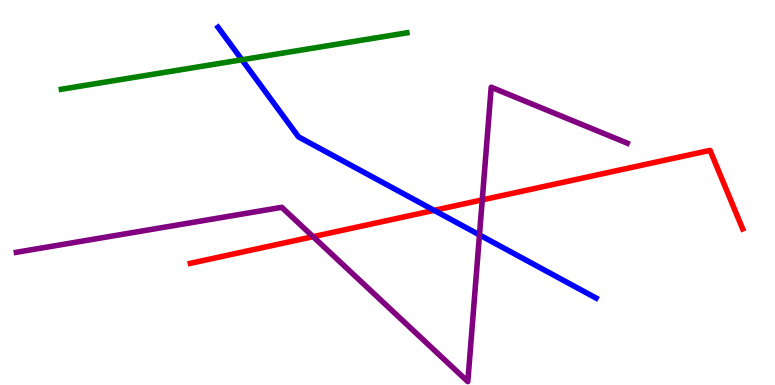[{'lines': ['blue', 'red'], 'intersections': [{'x': 5.6, 'y': 4.54}]}, {'lines': ['green', 'red'], 'intersections': []}, {'lines': ['purple', 'red'], 'intersections': [{'x': 4.04, 'y': 3.85}, {'x': 6.22, 'y': 4.81}]}, {'lines': ['blue', 'green'], 'intersections': [{'x': 3.12, 'y': 8.45}]}, {'lines': ['blue', 'purple'], 'intersections': [{'x': 6.19, 'y': 3.9}]}, {'lines': ['green', 'purple'], 'intersections': []}]